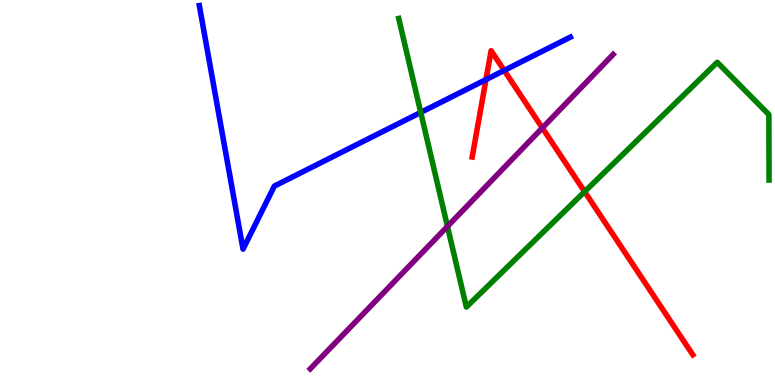[{'lines': ['blue', 'red'], 'intersections': [{'x': 6.27, 'y': 7.93}, {'x': 6.51, 'y': 8.17}]}, {'lines': ['green', 'red'], 'intersections': [{'x': 7.54, 'y': 5.02}]}, {'lines': ['purple', 'red'], 'intersections': [{'x': 7.0, 'y': 6.68}]}, {'lines': ['blue', 'green'], 'intersections': [{'x': 5.43, 'y': 7.08}]}, {'lines': ['blue', 'purple'], 'intersections': []}, {'lines': ['green', 'purple'], 'intersections': [{'x': 5.77, 'y': 4.12}]}]